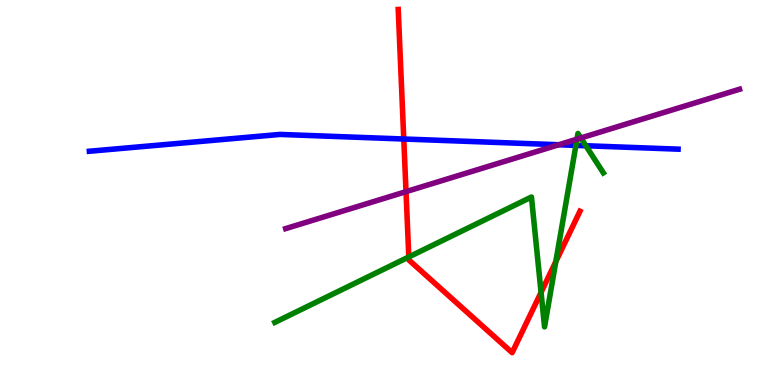[{'lines': ['blue', 'red'], 'intersections': [{'x': 5.21, 'y': 6.39}]}, {'lines': ['green', 'red'], 'intersections': [{'x': 5.27, 'y': 3.33}, {'x': 6.98, 'y': 2.41}, {'x': 7.17, 'y': 3.21}]}, {'lines': ['purple', 'red'], 'intersections': [{'x': 5.24, 'y': 5.02}]}, {'lines': ['blue', 'green'], 'intersections': [{'x': 7.43, 'y': 6.22}, {'x': 7.56, 'y': 6.21}]}, {'lines': ['blue', 'purple'], 'intersections': [{'x': 7.21, 'y': 6.24}]}, {'lines': ['green', 'purple'], 'intersections': [{'x': 7.44, 'y': 6.39}, {'x': 7.49, 'y': 6.42}]}]